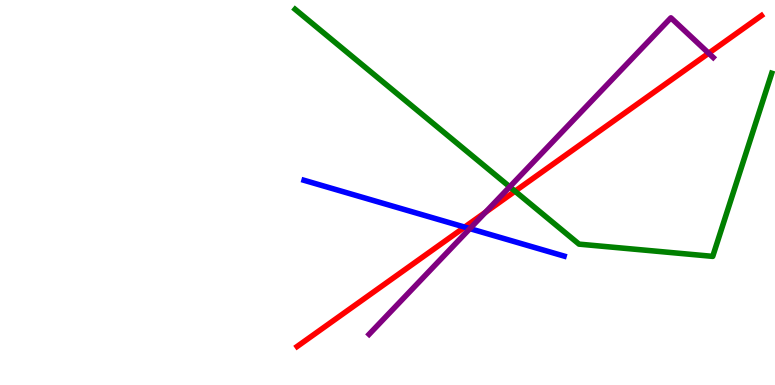[{'lines': ['blue', 'red'], 'intersections': [{'x': 6.0, 'y': 4.1}]}, {'lines': ['green', 'red'], 'intersections': [{'x': 6.65, 'y': 5.03}]}, {'lines': ['purple', 'red'], 'intersections': [{'x': 6.26, 'y': 4.49}, {'x': 9.14, 'y': 8.62}]}, {'lines': ['blue', 'green'], 'intersections': []}, {'lines': ['blue', 'purple'], 'intersections': [{'x': 6.06, 'y': 4.06}]}, {'lines': ['green', 'purple'], 'intersections': [{'x': 6.58, 'y': 5.15}]}]